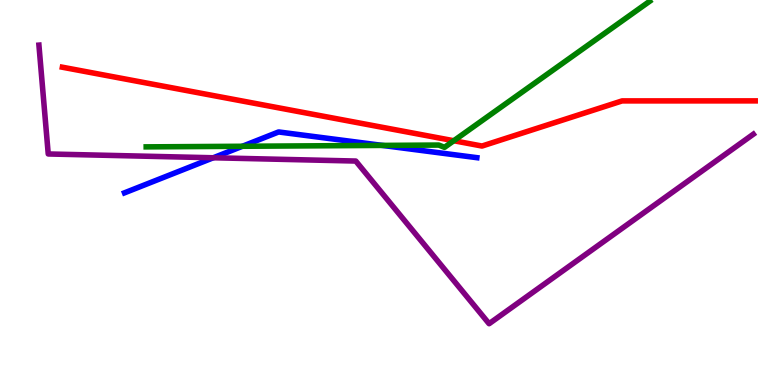[{'lines': ['blue', 'red'], 'intersections': []}, {'lines': ['green', 'red'], 'intersections': [{'x': 5.86, 'y': 6.34}]}, {'lines': ['purple', 'red'], 'intersections': []}, {'lines': ['blue', 'green'], 'intersections': [{'x': 3.13, 'y': 6.2}, {'x': 4.93, 'y': 6.22}]}, {'lines': ['blue', 'purple'], 'intersections': [{'x': 2.75, 'y': 5.9}]}, {'lines': ['green', 'purple'], 'intersections': []}]